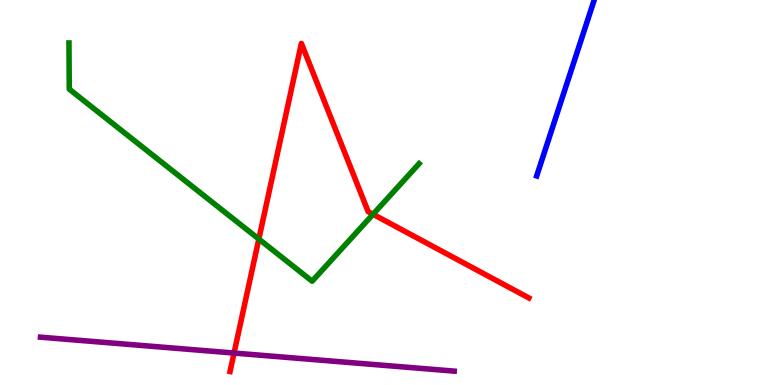[{'lines': ['blue', 'red'], 'intersections': []}, {'lines': ['green', 'red'], 'intersections': [{'x': 3.34, 'y': 3.79}, {'x': 4.81, 'y': 4.43}]}, {'lines': ['purple', 'red'], 'intersections': [{'x': 3.02, 'y': 0.83}]}, {'lines': ['blue', 'green'], 'intersections': []}, {'lines': ['blue', 'purple'], 'intersections': []}, {'lines': ['green', 'purple'], 'intersections': []}]